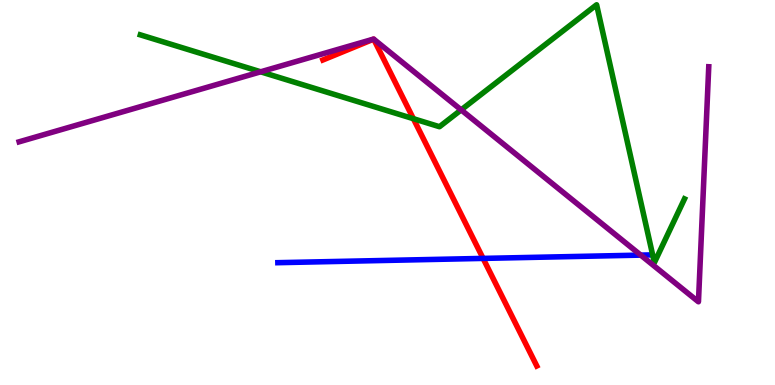[{'lines': ['blue', 'red'], 'intersections': [{'x': 6.23, 'y': 3.29}]}, {'lines': ['green', 'red'], 'intersections': [{'x': 5.33, 'y': 6.92}]}, {'lines': ['purple', 'red'], 'intersections': []}, {'lines': ['blue', 'green'], 'intersections': []}, {'lines': ['blue', 'purple'], 'intersections': [{'x': 8.27, 'y': 3.37}]}, {'lines': ['green', 'purple'], 'intersections': [{'x': 3.36, 'y': 8.13}, {'x': 5.95, 'y': 7.15}]}]